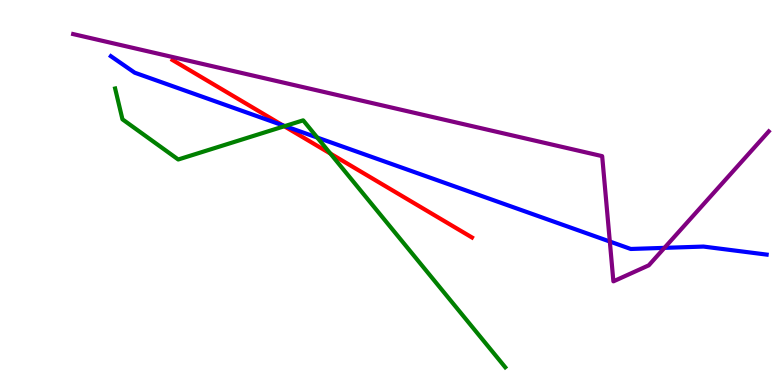[{'lines': ['blue', 'red'], 'intersections': [{'x': 3.65, 'y': 6.75}]}, {'lines': ['green', 'red'], 'intersections': [{'x': 3.67, 'y': 6.72}, {'x': 4.26, 'y': 6.01}]}, {'lines': ['purple', 'red'], 'intersections': []}, {'lines': ['blue', 'green'], 'intersections': [{'x': 3.68, 'y': 6.73}, {'x': 4.09, 'y': 6.43}]}, {'lines': ['blue', 'purple'], 'intersections': [{'x': 7.87, 'y': 3.73}, {'x': 8.57, 'y': 3.56}]}, {'lines': ['green', 'purple'], 'intersections': []}]